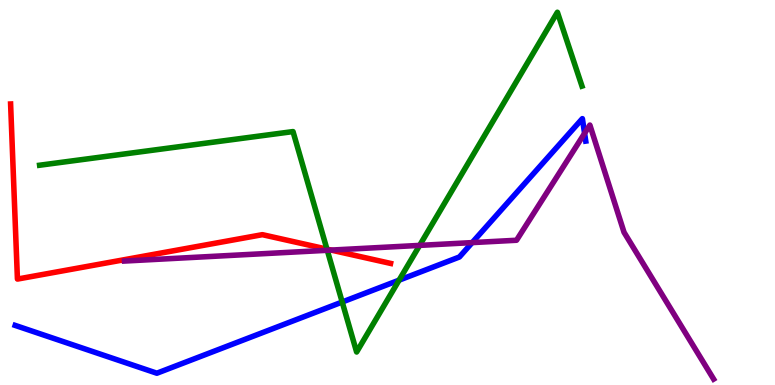[{'lines': ['blue', 'red'], 'intersections': []}, {'lines': ['green', 'red'], 'intersections': [{'x': 4.22, 'y': 3.53}]}, {'lines': ['purple', 'red'], 'intersections': [{'x': 4.27, 'y': 3.5}]}, {'lines': ['blue', 'green'], 'intersections': [{'x': 4.42, 'y': 2.16}, {'x': 5.15, 'y': 2.72}]}, {'lines': ['blue', 'purple'], 'intersections': [{'x': 6.09, 'y': 3.7}, {'x': 7.54, 'y': 6.54}]}, {'lines': ['green', 'purple'], 'intersections': [{'x': 4.22, 'y': 3.5}, {'x': 5.41, 'y': 3.63}]}]